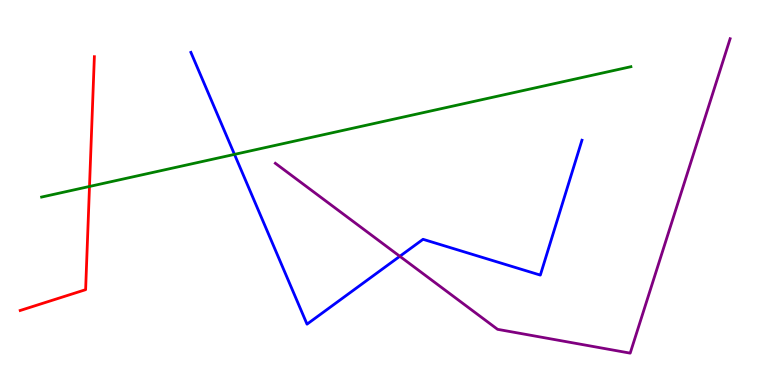[{'lines': ['blue', 'red'], 'intersections': []}, {'lines': ['green', 'red'], 'intersections': [{'x': 1.15, 'y': 5.16}]}, {'lines': ['purple', 'red'], 'intersections': []}, {'lines': ['blue', 'green'], 'intersections': [{'x': 3.03, 'y': 5.99}]}, {'lines': ['blue', 'purple'], 'intersections': [{'x': 5.16, 'y': 3.34}]}, {'lines': ['green', 'purple'], 'intersections': []}]